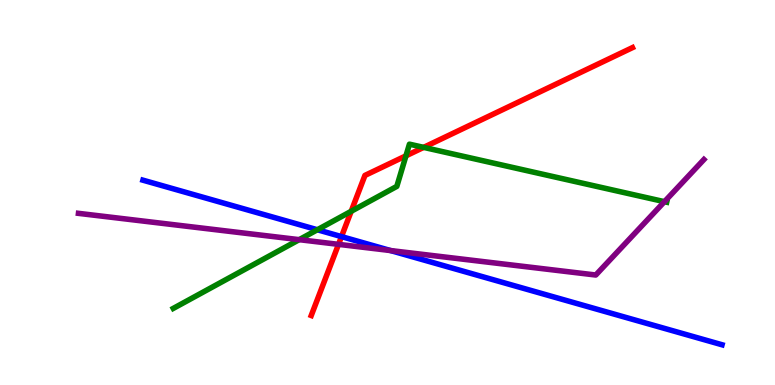[{'lines': ['blue', 'red'], 'intersections': [{'x': 4.41, 'y': 3.85}]}, {'lines': ['green', 'red'], 'intersections': [{'x': 4.53, 'y': 4.51}, {'x': 5.24, 'y': 5.95}, {'x': 5.47, 'y': 6.17}]}, {'lines': ['purple', 'red'], 'intersections': [{'x': 4.37, 'y': 3.65}]}, {'lines': ['blue', 'green'], 'intersections': [{'x': 4.1, 'y': 4.03}]}, {'lines': ['blue', 'purple'], 'intersections': [{'x': 5.04, 'y': 3.49}]}, {'lines': ['green', 'purple'], 'intersections': [{'x': 3.86, 'y': 3.77}, {'x': 8.57, 'y': 4.76}]}]